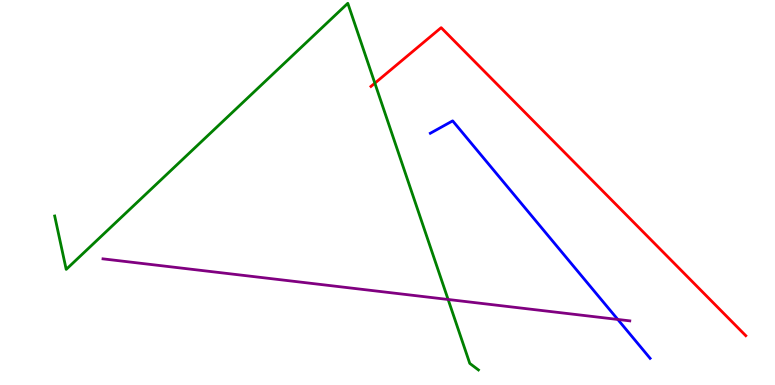[{'lines': ['blue', 'red'], 'intersections': []}, {'lines': ['green', 'red'], 'intersections': [{'x': 4.84, 'y': 7.84}]}, {'lines': ['purple', 'red'], 'intersections': []}, {'lines': ['blue', 'green'], 'intersections': []}, {'lines': ['blue', 'purple'], 'intersections': [{'x': 7.97, 'y': 1.7}]}, {'lines': ['green', 'purple'], 'intersections': [{'x': 5.78, 'y': 2.22}]}]